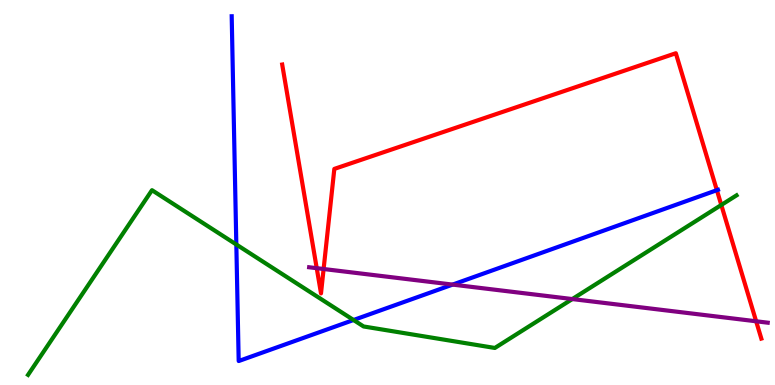[{'lines': ['blue', 'red'], 'intersections': [{'x': 9.25, 'y': 5.06}]}, {'lines': ['green', 'red'], 'intersections': [{'x': 9.31, 'y': 4.68}]}, {'lines': ['purple', 'red'], 'intersections': [{'x': 4.09, 'y': 3.03}, {'x': 4.18, 'y': 3.01}, {'x': 9.76, 'y': 1.65}]}, {'lines': ['blue', 'green'], 'intersections': [{'x': 3.05, 'y': 3.65}, {'x': 4.56, 'y': 1.69}]}, {'lines': ['blue', 'purple'], 'intersections': [{'x': 5.84, 'y': 2.61}]}, {'lines': ['green', 'purple'], 'intersections': [{'x': 7.38, 'y': 2.23}]}]